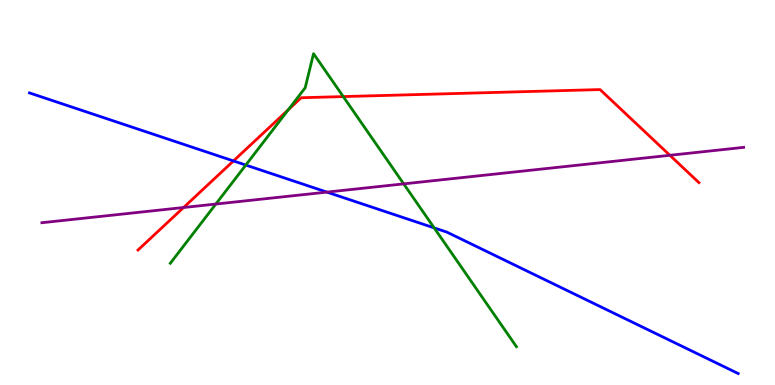[{'lines': ['blue', 'red'], 'intersections': [{'x': 3.01, 'y': 5.82}]}, {'lines': ['green', 'red'], 'intersections': [{'x': 3.72, 'y': 7.15}, {'x': 4.43, 'y': 7.49}]}, {'lines': ['purple', 'red'], 'intersections': [{'x': 2.37, 'y': 4.61}, {'x': 8.64, 'y': 5.97}]}, {'lines': ['blue', 'green'], 'intersections': [{'x': 3.17, 'y': 5.71}, {'x': 5.6, 'y': 4.08}]}, {'lines': ['blue', 'purple'], 'intersections': [{'x': 4.22, 'y': 5.01}]}, {'lines': ['green', 'purple'], 'intersections': [{'x': 2.78, 'y': 4.7}, {'x': 5.21, 'y': 5.22}]}]